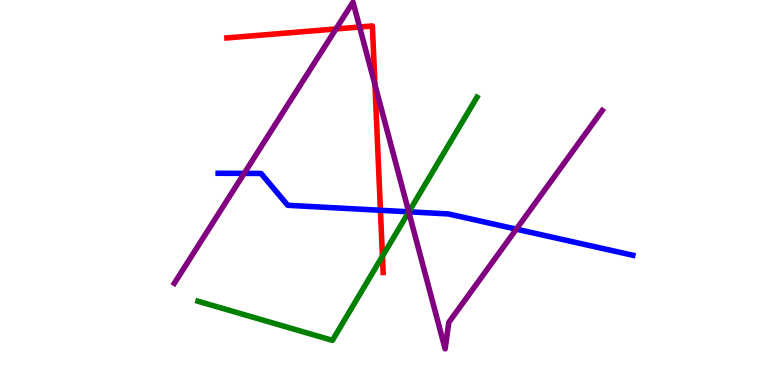[{'lines': ['blue', 'red'], 'intersections': [{'x': 4.91, 'y': 4.54}]}, {'lines': ['green', 'red'], 'intersections': [{'x': 4.93, 'y': 3.34}]}, {'lines': ['purple', 'red'], 'intersections': [{'x': 4.34, 'y': 9.25}, {'x': 4.64, 'y': 9.3}, {'x': 4.84, 'y': 7.8}]}, {'lines': ['blue', 'green'], 'intersections': [{'x': 5.28, 'y': 4.5}]}, {'lines': ['blue', 'purple'], 'intersections': [{'x': 3.15, 'y': 5.5}, {'x': 5.27, 'y': 4.5}, {'x': 6.66, 'y': 4.05}]}, {'lines': ['green', 'purple'], 'intersections': [{'x': 5.27, 'y': 4.49}]}]